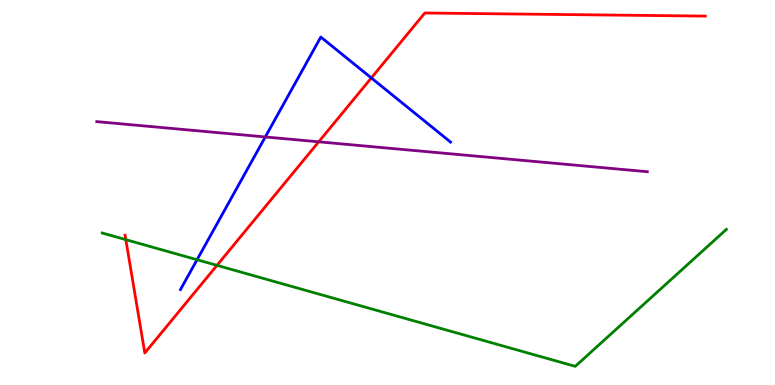[{'lines': ['blue', 'red'], 'intersections': [{'x': 4.79, 'y': 7.98}]}, {'lines': ['green', 'red'], 'intersections': [{'x': 1.62, 'y': 3.78}, {'x': 2.8, 'y': 3.11}]}, {'lines': ['purple', 'red'], 'intersections': [{'x': 4.11, 'y': 6.32}]}, {'lines': ['blue', 'green'], 'intersections': [{'x': 2.54, 'y': 3.25}]}, {'lines': ['blue', 'purple'], 'intersections': [{'x': 3.42, 'y': 6.44}]}, {'lines': ['green', 'purple'], 'intersections': []}]